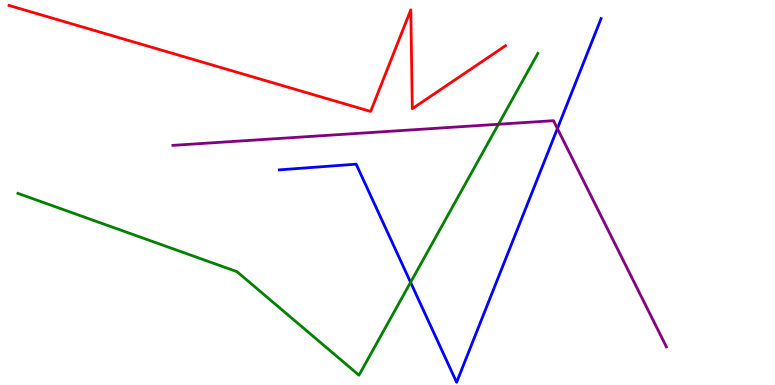[{'lines': ['blue', 'red'], 'intersections': []}, {'lines': ['green', 'red'], 'intersections': []}, {'lines': ['purple', 'red'], 'intersections': []}, {'lines': ['blue', 'green'], 'intersections': [{'x': 5.3, 'y': 2.67}]}, {'lines': ['blue', 'purple'], 'intersections': [{'x': 7.19, 'y': 6.66}]}, {'lines': ['green', 'purple'], 'intersections': [{'x': 6.43, 'y': 6.77}]}]